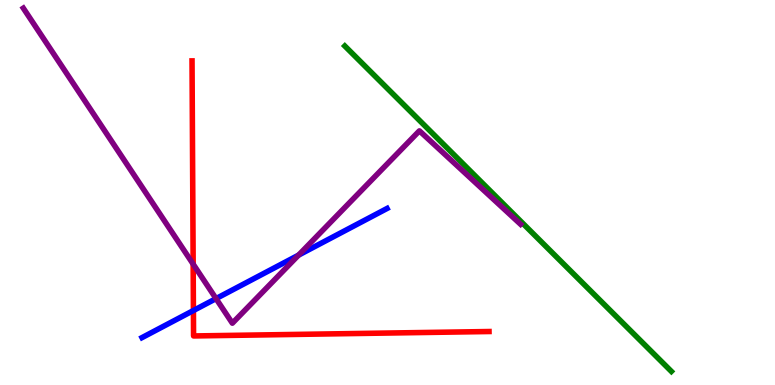[{'lines': ['blue', 'red'], 'intersections': [{'x': 2.5, 'y': 1.93}]}, {'lines': ['green', 'red'], 'intersections': []}, {'lines': ['purple', 'red'], 'intersections': [{'x': 2.49, 'y': 3.14}]}, {'lines': ['blue', 'green'], 'intersections': []}, {'lines': ['blue', 'purple'], 'intersections': [{'x': 2.79, 'y': 2.24}, {'x': 3.85, 'y': 3.37}]}, {'lines': ['green', 'purple'], 'intersections': []}]